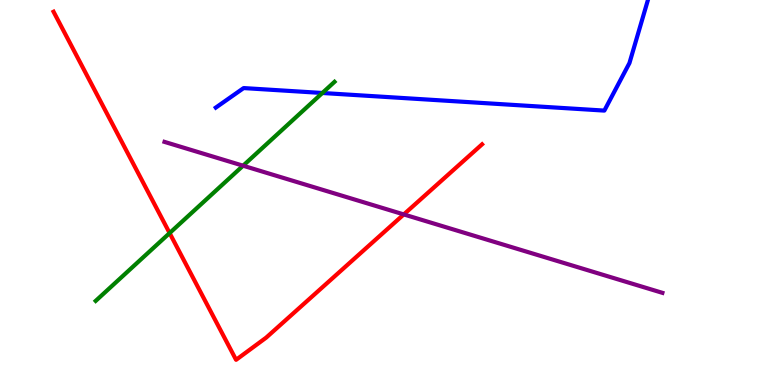[{'lines': ['blue', 'red'], 'intersections': []}, {'lines': ['green', 'red'], 'intersections': [{'x': 2.19, 'y': 3.95}]}, {'lines': ['purple', 'red'], 'intersections': [{'x': 5.21, 'y': 4.43}]}, {'lines': ['blue', 'green'], 'intersections': [{'x': 4.16, 'y': 7.58}]}, {'lines': ['blue', 'purple'], 'intersections': []}, {'lines': ['green', 'purple'], 'intersections': [{'x': 3.14, 'y': 5.7}]}]